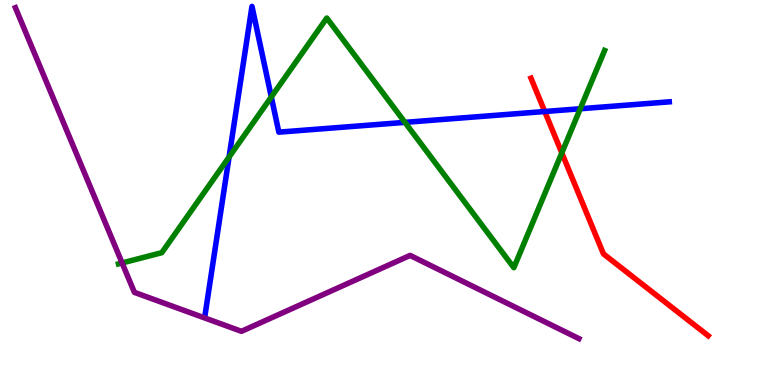[{'lines': ['blue', 'red'], 'intersections': [{'x': 7.03, 'y': 7.1}]}, {'lines': ['green', 'red'], 'intersections': [{'x': 7.25, 'y': 6.03}]}, {'lines': ['purple', 'red'], 'intersections': []}, {'lines': ['blue', 'green'], 'intersections': [{'x': 2.96, 'y': 5.92}, {'x': 3.5, 'y': 7.48}, {'x': 5.23, 'y': 6.82}, {'x': 7.49, 'y': 7.18}]}, {'lines': ['blue', 'purple'], 'intersections': []}, {'lines': ['green', 'purple'], 'intersections': [{'x': 1.58, 'y': 3.17}]}]